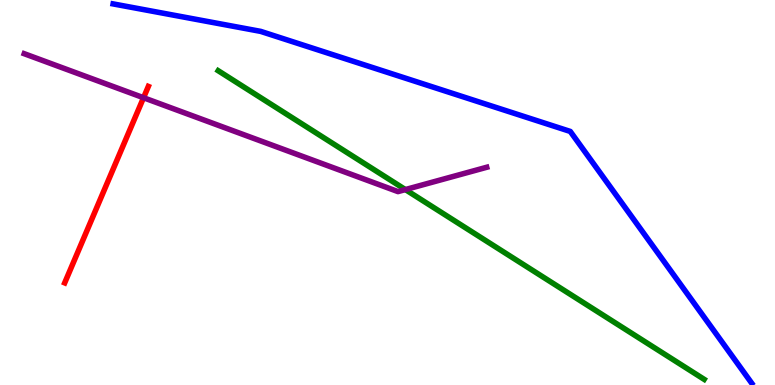[{'lines': ['blue', 'red'], 'intersections': []}, {'lines': ['green', 'red'], 'intersections': []}, {'lines': ['purple', 'red'], 'intersections': [{'x': 1.85, 'y': 7.46}]}, {'lines': ['blue', 'green'], 'intersections': []}, {'lines': ['blue', 'purple'], 'intersections': []}, {'lines': ['green', 'purple'], 'intersections': [{'x': 5.23, 'y': 5.08}]}]